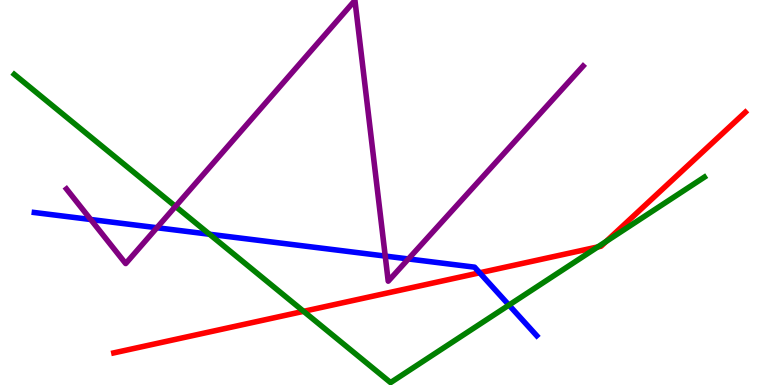[{'lines': ['blue', 'red'], 'intersections': [{'x': 6.19, 'y': 2.91}]}, {'lines': ['green', 'red'], 'intersections': [{'x': 3.92, 'y': 1.91}, {'x': 7.71, 'y': 3.59}, {'x': 7.82, 'y': 3.73}]}, {'lines': ['purple', 'red'], 'intersections': []}, {'lines': ['blue', 'green'], 'intersections': [{'x': 2.7, 'y': 3.92}, {'x': 6.57, 'y': 2.08}]}, {'lines': ['blue', 'purple'], 'intersections': [{'x': 1.17, 'y': 4.3}, {'x': 2.02, 'y': 4.09}, {'x': 4.97, 'y': 3.35}, {'x': 5.27, 'y': 3.27}]}, {'lines': ['green', 'purple'], 'intersections': [{'x': 2.26, 'y': 4.64}]}]